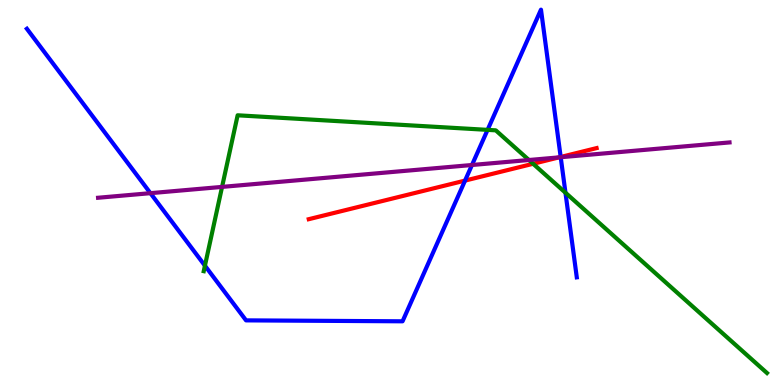[{'lines': ['blue', 'red'], 'intersections': [{'x': 6.0, 'y': 5.31}, {'x': 7.23, 'y': 5.92}]}, {'lines': ['green', 'red'], 'intersections': [{'x': 6.88, 'y': 5.75}]}, {'lines': ['purple', 'red'], 'intersections': [{'x': 7.21, 'y': 5.91}]}, {'lines': ['blue', 'green'], 'intersections': [{'x': 2.64, 'y': 3.1}, {'x': 6.29, 'y': 6.63}, {'x': 7.3, 'y': 4.99}]}, {'lines': ['blue', 'purple'], 'intersections': [{'x': 1.94, 'y': 4.98}, {'x': 6.09, 'y': 5.71}, {'x': 7.24, 'y': 5.92}]}, {'lines': ['green', 'purple'], 'intersections': [{'x': 2.87, 'y': 5.15}, {'x': 6.82, 'y': 5.84}]}]